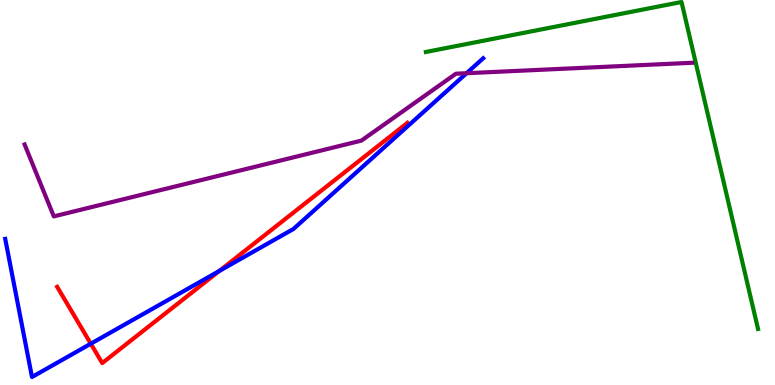[{'lines': ['blue', 'red'], 'intersections': [{'x': 1.17, 'y': 1.07}, {'x': 2.83, 'y': 2.96}]}, {'lines': ['green', 'red'], 'intersections': []}, {'lines': ['purple', 'red'], 'intersections': []}, {'lines': ['blue', 'green'], 'intersections': []}, {'lines': ['blue', 'purple'], 'intersections': [{'x': 6.02, 'y': 8.1}]}, {'lines': ['green', 'purple'], 'intersections': []}]